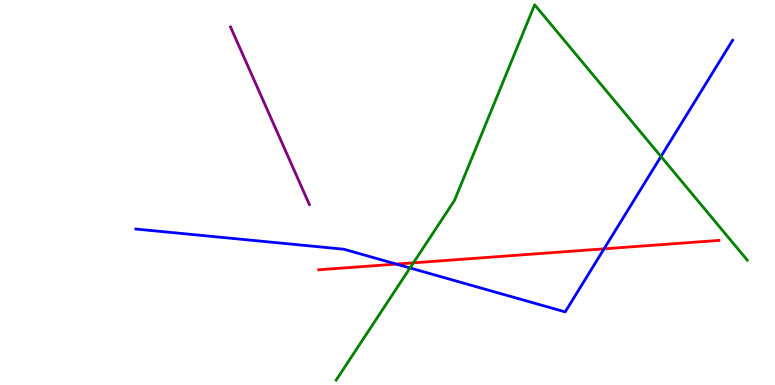[{'lines': ['blue', 'red'], 'intersections': [{'x': 5.11, 'y': 3.14}, {'x': 7.79, 'y': 3.54}]}, {'lines': ['green', 'red'], 'intersections': [{'x': 5.33, 'y': 3.17}]}, {'lines': ['purple', 'red'], 'intersections': []}, {'lines': ['blue', 'green'], 'intersections': [{'x': 5.29, 'y': 3.04}, {'x': 8.53, 'y': 5.93}]}, {'lines': ['blue', 'purple'], 'intersections': []}, {'lines': ['green', 'purple'], 'intersections': []}]